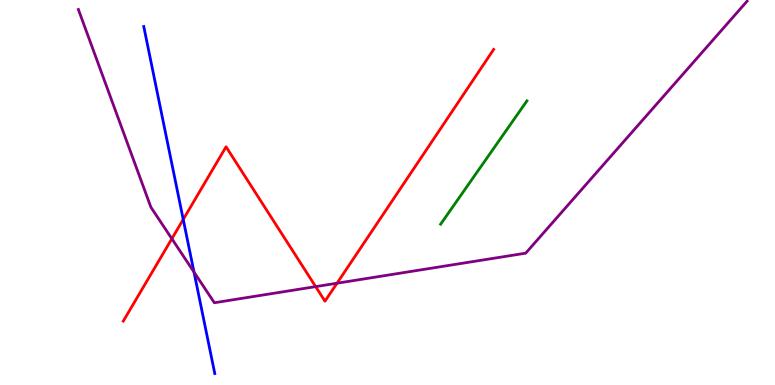[{'lines': ['blue', 'red'], 'intersections': [{'x': 2.36, 'y': 4.3}]}, {'lines': ['green', 'red'], 'intersections': []}, {'lines': ['purple', 'red'], 'intersections': [{'x': 2.22, 'y': 3.8}, {'x': 4.07, 'y': 2.56}, {'x': 4.35, 'y': 2.64}]}, {'lines': ['blue', 'green'], 'intersections': []}, {'lines': ['blue', 'purple'], 'intersections': [{'x': 2.5, 'y': 2.93}]}, {'lines': ['green', 'purple'], 'intersections': []}]